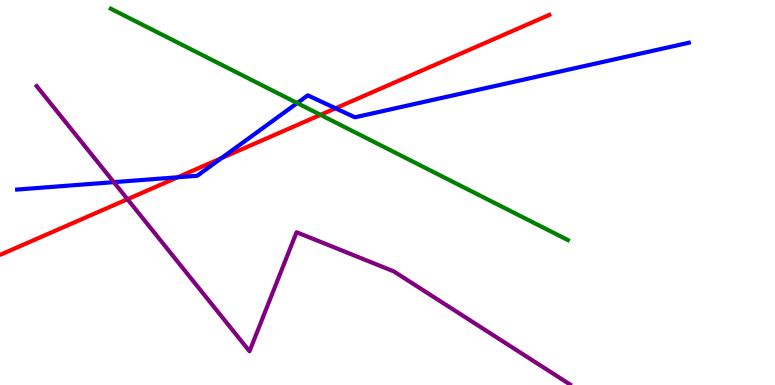[{'lines': ['blue', 'red'], 'intersections': [{'x': 2.29, 'y': 5.4}, {'x': 2.86, 'y': 5.89}, {'x': 4.33, 'y': 7.19}]}, {'lines': ['green', 'red'], 'intersections': [{'x': 4.14, 'y': 7.02}]}, {'lines': ['purple', 'red'], 'intersections': [{'x': 1.64, 'y': 4.83}]}, {'lines': ['blue', 'green'], 'intersections': [{'x': 3.83, 'y': 7.32}]}, {'lines': ['blue', 'purple'], 'intersections': [{'x': 1.47, 'y': 5.27}]}, {'lines': ['green', 'purple'], 'intersections': []}]